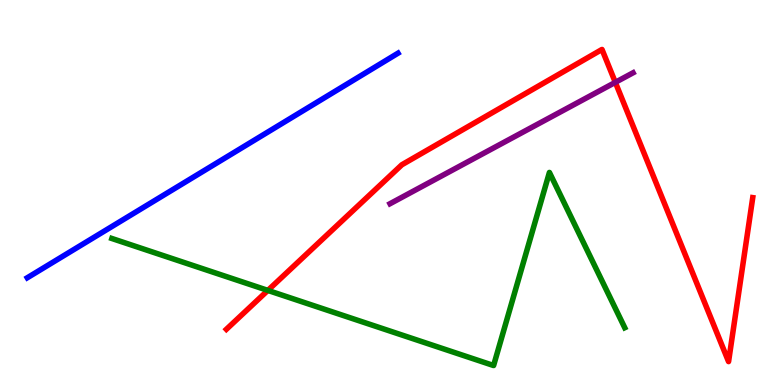[{'lines': ['blue', 'red'], 'intersections': []}, {'lines': ['green', 'red'], 'intersections': [{'x': 3.46, 'y': 2.46}]}, {'lines': ['purple', 'red'], 'intersections': [{'x': 7.94, 'y': 7.86}]}, {'lines': ['blue', 'green'], 'intersections': []}, {'lines': ['blue', 'purple'], 'intersections': []}, {'lines': ['green', 'purple'], 'intersections': []}]